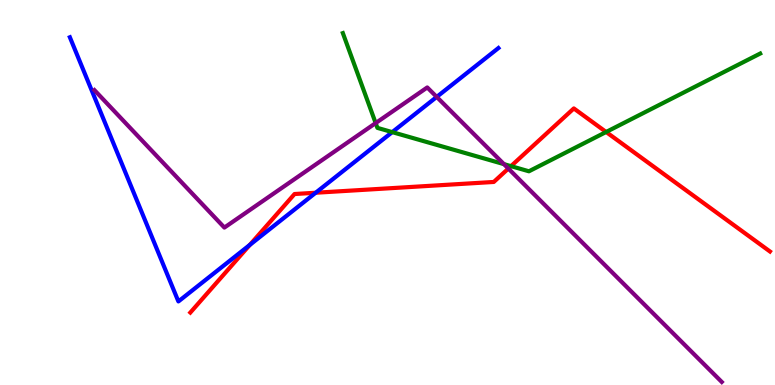[{'lines': ['blue', 'red'], 'intersections': [{'x': 3.22, 'y': 3.64}, {'x': 4.07, 'y': 4.99}]}, {'lines': ['green', 'red'], 'intersections': [{'x': 6.59, 'y': 5.68}, {'x': 7.82, 'y': 6.57}]}, {'lines': ['purple', 'red'], 'intersections': [{'x': 6.56, 'y': 5.62}]}, {'lines': ['blue', 'green'], 'intersections': [{'x': 5.06, 'y': 6.57}]}, {'lines': ['blue', 'purple'], 'intersections': [{'x': 5.63, 'y': 7.48}]}, {'lines': ['green', 'purple'], 'intersections': [{'x': 4.85, 'y': 6.8}, {'x': 6.5, 'y': 5.74}]}]